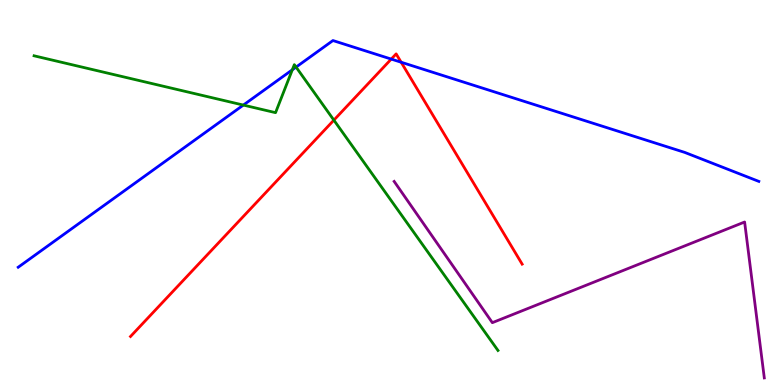[{'lines': ['blue', 'red'], 'intersections': [{'x': 5.05, 'y': 8.47}, {'x': 5.18, 'y': 8.38}]}, {'lines': ['green', 'red'], 'intersections': [{'x': 4.31, 'y': 6.88}]}, {'lines': ['purple', 'red'], 'intersections': []}, {'lines': ['blue', 'green'], 'intersections': [{'x': 3.14, 'y': 7.27}, {'x': 3.77, 'y': 8.19}, {'x': 3.82, 'y': 8.26}]}, {'lines': ['blue', 'purple'], 'intersections': []}, {'lines': ['green', 'purple'], 'intersections': []}]